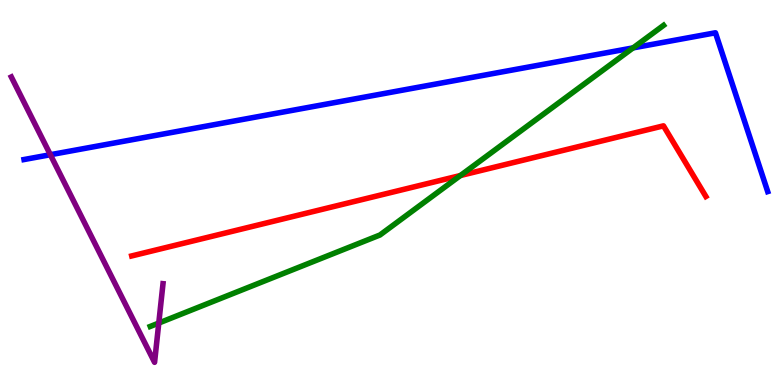[{'lines': ['blue', 'red'], 'intersections': []}, {'lines': ['green', 'red'], 'intersections': [{'x': 5.94, 'y': 5.44}]}, {'lines': ['purple', 'red'], 'intersections': []}, {'lines': ['blue', 'green'], 'intersections': [{'x': 8.17, 'y': 8.76}]}, {'lines': ['blue', 'purple'], 'intersections': [{'x': 0.65, 'y': 5.98}]}, {'lines': ['green', 'purple'], 'intersections': [{'x': 2.05, 'y': 1.61}]}]